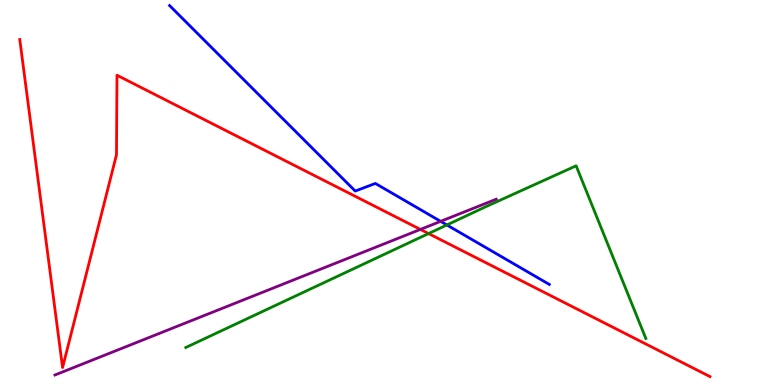[{'lines': ['blue', 'red'], 'intersections': []}, {'lines': ['green', 'red'], 'intersections': [{'x': 5.53, 'y': 3.93}]}, {'lines': ['purple', 'red'], 'intersections': [{'x': 5.42, 'y': 4.04}]}, {'lines': ['blue', 'green'], 'intersections': [{'x': 5.77, 'y': 4.16}]}, {'lines': ['blue', 'purple'], 'intersections': [{'x': 5.69, 'y': 4.25}]}, {'lines': ['green', 'purple'], 'intersections': []}]